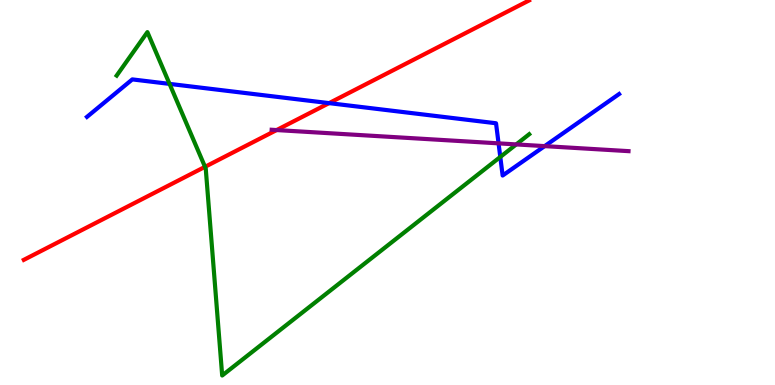[{'lines': ['blue', 'red'], 'intersections': [{'x': 4.25, 'y': 7.32}]}, {'lines': ['green', 'red'], 'intersections': [{'x': 2.65, 'y': 5.67}]}, {'lines': ['purple', 'red'], 'intersections': [{'x': 3.57, 'y': 6.62}]}, {'lines': ['blue', 'green'], 'intersections': [{'x': 2.19, 'y': 7.82}, {'x': 6.46, 'y': 5.92}]}, {'lines': ['blue', 'purple'], 'intersections': [{'x': 6.43, 'y': 6.28}, {'x': 7.03, 'y': 6.2}]}, {'lines': ['green', 'purple'], 'intersections': [{'x': 6.66, 'y': 6.25}]}]